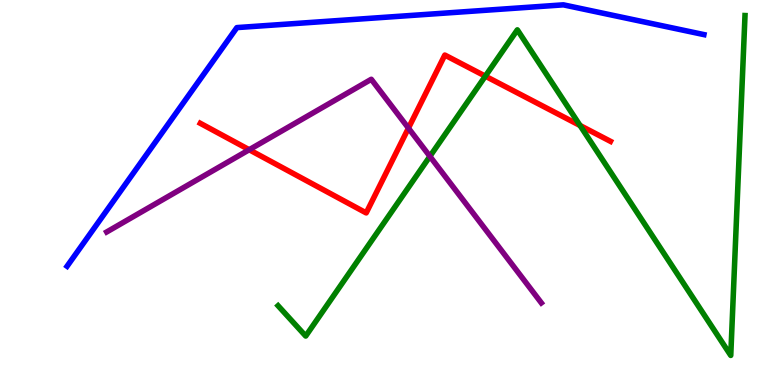[{'lines': ['blue', 'red'], 'intersections': []}, {'lines': ['green', 'red'], 'intersections': [{'x': 6.26, 'y': 8.02}, {'x': 7.48, 'y': 6.74}]}, {'lines': ['purple', 'red'], 'intersections': [{'x': 3.22, 'y': 6.11}, {'x': 5.27, 'y': 6.67}]}, {'lines': ['blue', 'green'], 'intersections': []}, {'lines': ['blue', 'purple'], 'intersections': []}, {'lines': ['green', 'purple'], 'intersections': [{'x': 5.55, 'y': 5.94}]}]